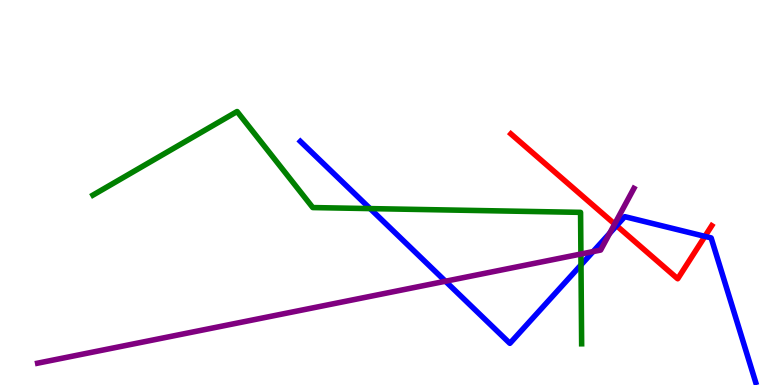[{'lines': ['blue', 'red'], 'intersections': [{'x': 7.96, 'y': 4.14}, {'x': 9.1, 'y': 3.86}]}, {'lines': ['green', 'red'], 'intersections': []}, {'lines': ['purple', 'red'], 'intersections': [{'x': 7.93, 'y': 4.18}]}, {'lines': ['blue', 'green'], 'intersections': [{'x': 4.78, 'y': 4.58}, {'x': 7.5, 'y': 3.12}]}, {'lines': ['blue', 'purple'], 'intersections': [{'x': 5.75, 'y': 2.7}, {'x': 7.65, 'y': 3.47}, {'x': 7.87, 'y': 3.94}]}, {'lines': ['green', 'purple'], 'intersections': [{'x': 7.5, 'y': 3.4}]}]